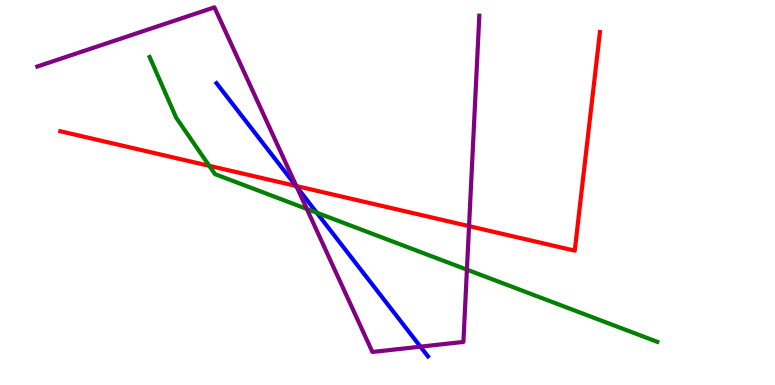[{'lines': ['blue', 'red'], 'intersections': [{'x': 3.82, 'y': 5.17}]}, {'lines': ['green', 'red'], 'intersections': [{'x': 2.7, 'y': 5.69}]}, {'lines': ['purple', 'red'], 'intersections': [{'x': 3.82, 'y': 5.17}, {'x': 6.05, 'y': 4.13}]}, {'lines': ['blue', 'green'], 'intersections': [{'x': 4.09, 'y': 4.47}]}, {'lines': ['blue', 'purple'], 'intersections': [{'x': 3.83, 'y': 5.15}, {'x': 5.42, 'y': 0.996}]}, {'lines': ['green', 'purple'], 'intersections': [{'x': 3.96, 'y': 4.57}, {'x': 6.02, 'y': 3.0}]}]